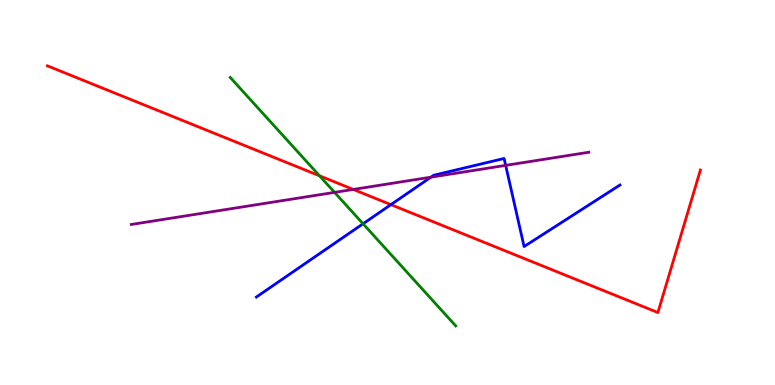[{'lines': ['blue', 'red'], 'intersections': [{'x': 5.04, 'y': 4.68}]}, {'lines': ['green', 'red'], 'intersections': [{'x': 4.12, 'y': 5.43}]}, {'lines': ['purple', 'red'], 'intersections': [{'x': 4.56, 'y': 5.08}]}, {'lines': ['blue', 'green'], 'intersections': [{'x': 4.68, 'y': 4.19}]}, {'lines': ['blue', 'purple'], 'intersections': [{'x': 5.56, 'y': 5.4}, {'x': 6.52, 'y': 5.7}]}, {'lines': ['green', 'purple'], 'intersections': [{'x': 4.32, 'y': 5.0}]}]